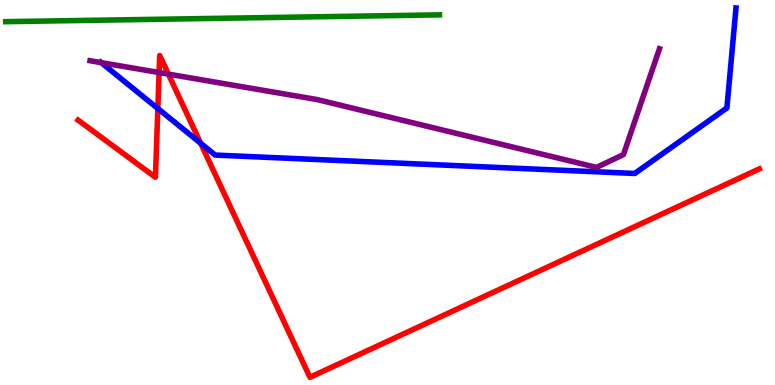[{'lines': ['blue', 'red'], 'intersections': [{'x': 2.04, 'y': 7.18}, {'x': 2.59, 'y': 6.28}]}, {'lines': ['green', 'red'], 'intersections': []}, {'lines': ['purple', 'red'], 'intersections': [{'x': 2.05, 'y': 8.12}, {'x': 2.17, 'y': 8.07}]}, {'lines': ['blue', 'green'], 'intersections': []}, {'lines': ['blue', 'purple'], 'intersections': [{'x': 1.31, 'y': 8.37}]}, {'lines': ['green', 'purple'], 'intersections': []}]